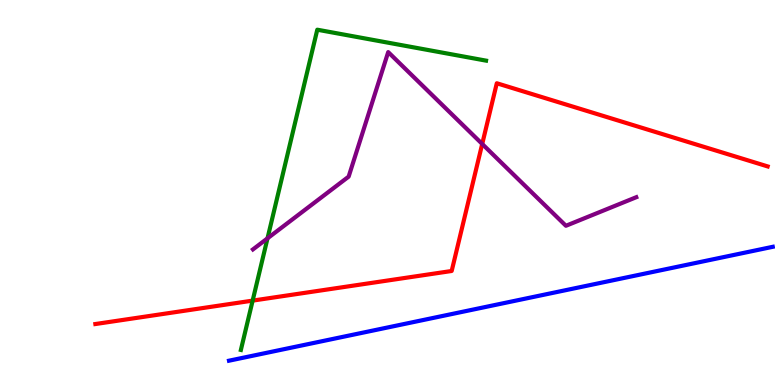[{'lines': ['blue', 'red'], 'intersections': []}, {'lines': ['green', 'red'], 'intersections': [{'x': 3.26, 'y': 2.19}]}, {'lines': ['purple', 'red'], 'intersections': [{'x': 6.22, 'y': 6.26}]}, {'lines': ['blue', 'green'], 'intersections': []}, {'lines': ['blue', 'purple'], 'intersections': []}, {'lines': ['green', 'purple'], 'intersections': [{'x': 3.45, 'y': 3.81}]}]